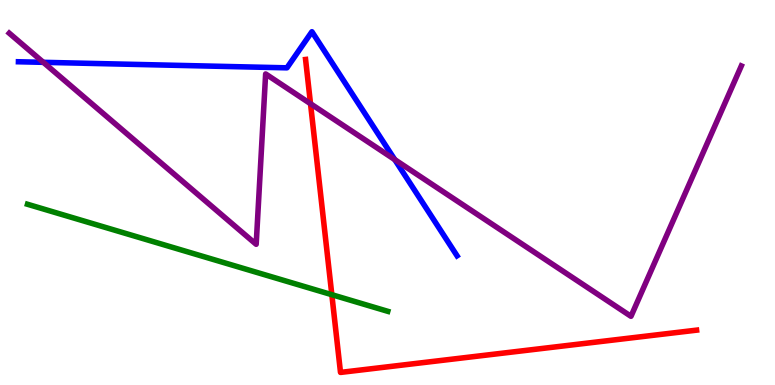[{'lines': ['blue', 'red'], 'intersections': []}, {'lines': ['green', 'red'], 'intersections': [{'x': 4.28, 'y': 2.35}]}, {'lines': ['purple', 'red'], 'intersections': [{'x': 4.01, 'y': 7.31}]}, {'lines': ['blue', 'green'], 'intersections': []}, {'lines': ['blue', 'purple'], 'intersections': [{'x': 0.559, 'y': 8.38}, {'x': 5.09, 'y': 5.85}]}, {'lines': ['green', 'purple'], 'intersections': []}]